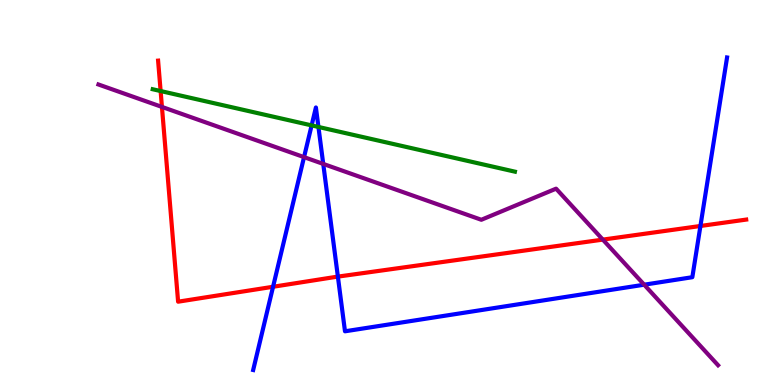[{'lines': ['blue', 'red'], 'intersections': [{'x': 3.52, 'y': 2.55}, {'x': 4.36, 'y': 2.82}, {'x': 9.04, 'y': 4.13}]}, {'lines': ['green', 'red'], 'intersections': [{'x': 2.07, 'y': 7.64}]}, {'lines': ['purple', 'red'], 'intersections': [{'x': 2.09, 'y': 7.22}, {'x': 7.78, 'y': 3.78}]}, {'lines': ['blue', 'green'], 'intersections': [{'x': 4.02, 'y': 6.74}, {'x': 4.11, 'y': 6.7}]}, {'lines': ['blue', 'purple'], 'intersections': [{'x': 3.92, 'y': 5.92}, {'x': 4.17, 'y': 5.74}, {'x': 8.31, 'y': 2.61}]}, {'lines': ['green', 'purple'], 'intersections': []}]